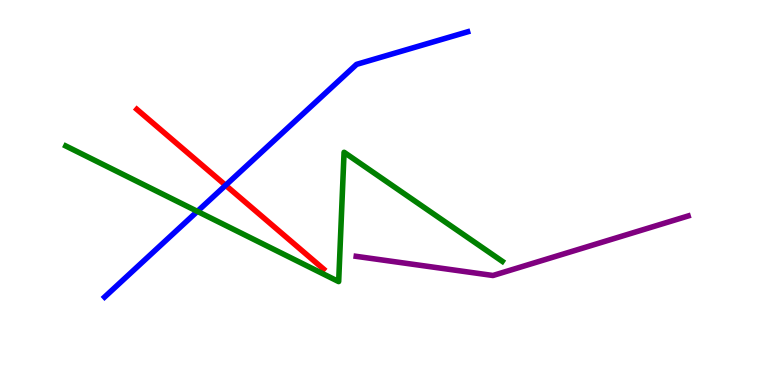[{'lines': ['blue', 'red'], 'intersections': [{'x': 2.91, 'y': 5.19}]}, {'lines': ['green', 'red'], 'intersections': []}, {'lines': ['purple', 'red'], 'intersections': []}, {'lines': ['blue', 'green'], 'intersections': [{'x': 2.55, 'y': 4.51}]}, {'lines': ['blue', 'purple'], 'intersections': []}, {'lines': ['green', 'purple'], 'intersections': []}]